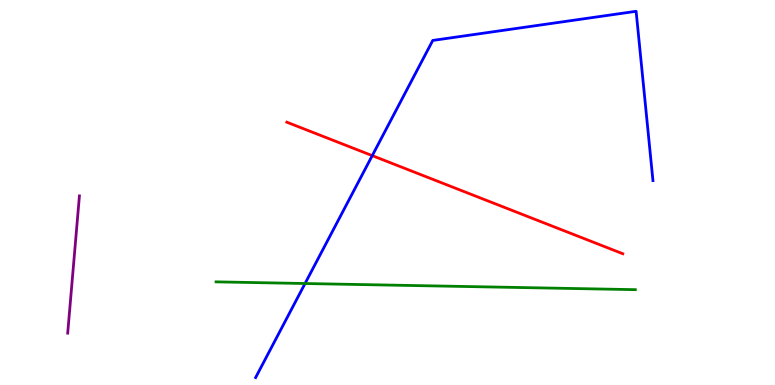[{'lines': ['blue', 'red'], 'intersections': [{'x': 4.8, 'y': 5.96}]}, {'lines': ['green', 'red'], 'intersections': []}, {'lines': ['purple', 'red'], 'intersections': []}, {'lines': ['blue', 'green'], 'intersections': [{'x': 3.94, 'y': 2.64}]}, {'lines': ['blue', 'purple'], 'intersections': []}, {'lines': ['green', 'purple'], 'intersections': []}]